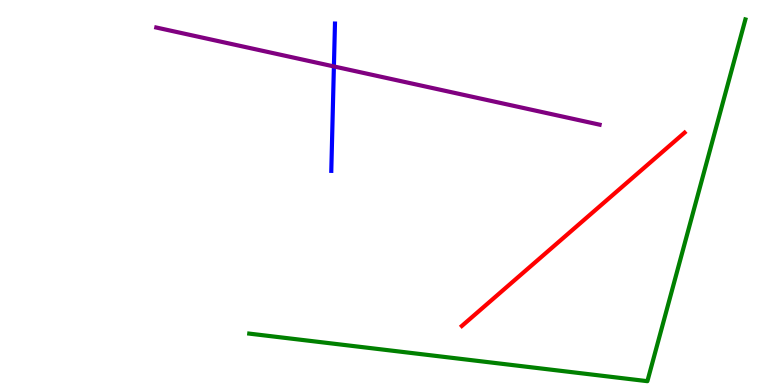[{'lines': ['blue', 'red'], 'intersections': []}, {'lines': ['green', 'red'], 'intersections': []}, {'lines': ['purple', 'red'], 'intersections': []}, {'lines': ['blue', 'green'], 'intersections': []}, {'lines': ['blue', 'purple'], 'intersections': [{'x': 4.31, 'y': 8.27}]}, {'lines': ['green', 'purple'], 'intersections': []}]